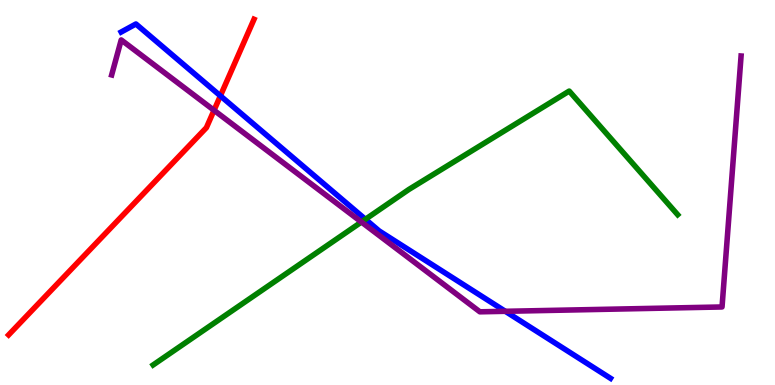[{'lines': ['blue', 'red'], 'intersections': [{'x': 2.84, 'y': 7.51}]}, {'lines': ['green', 'red'], 'intersections': []}, {'lines': ['purple', 'red'], 'intersections': [{'x': 2.76, 'y': 7.14}]}, {'lines': ['blue', 'green'], 'intersections': [{'x': 4.72, 'y': 4.3}]}, {'lines': ['blue', 'purple'], 'intersections': [{'x': 6.52, 'y': 1.91}]}, {'lines': ['green', 'purple'], 'intersections': [{'x': 4.66, 'y': 4.23}]}]